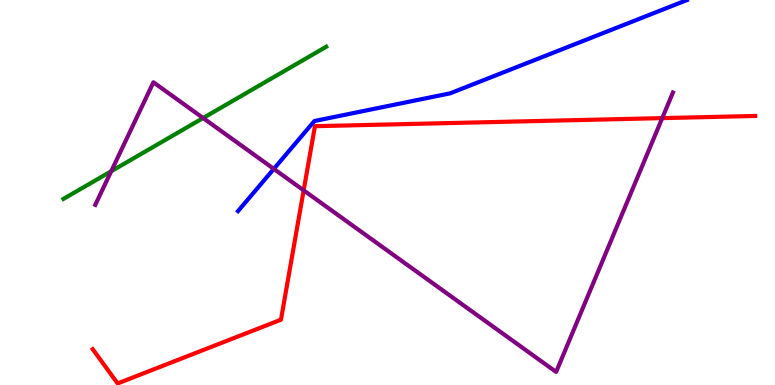[{'lines': ['blue', 'red'], 'intersections': []}, {'lines': ['green', 'red'], 'intersections': []}, {'lines': ['purple', 'red'], 'intersections': [{'x': 3.92, 'y': 5.06}, {'x': 8.55, 'y': 6.93}]}, {'lines': ['blue', 'green'], 'intersections': []}, {'lines': ['blue', 'purple'], 'intersections': [{'x': 3.53, 'y': 5.61}]}, {'lines': ['green', 'purple'], 'intersections': [{'x': 1.44, 'y': 5.55}, {'x': 2.62, 'y': 6.93}]}]